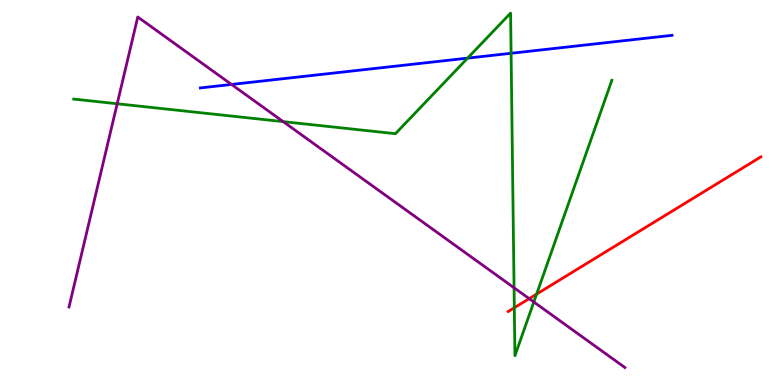[{'lines': ['blue', 'red'], 'intersections': []}, {'lines': ['green', 'red'], 'intersections': [{'x': 6.64, 'y': 2.01}, {'x': 6.92, 'y': 2.36}]}, {'lines': ['purple', 'red'], 'intersections': [{'x': 6.83, 'y': 2.24}]}, {'lines': ['blue', 'green'], 'intersections': [{'x': 6.03, 'y': 8.49}, {'x': 6.59, 'y': 8.62}]}, {'lines': ['blue', 'purple'], 'intersections': [{'x': 2.99, 'y': 7.81}]}, {'lines': ['green', 'purple'], 'intersections': [{'x': 1.51, 'y': 7.3}, {'x': 3.65, 'y': 6.84}, {'x': 6.63, 'y': 2.53}, {'x': 6.89, 'y': 2.16}]}]